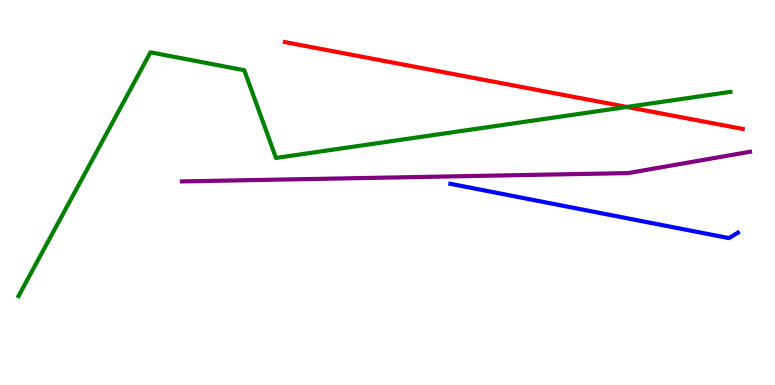[{'lines': ['blue', 'red'], 'intersections': []}, {'lines': ['green', 'red'], 'intersections': [{'x': 8.09, 'y': 7.22}]}, {'lines': ['purple', 'red'], 'intersections': []}, {'lines': ['blue', 'green'], 'intersections': []}, {'lines': ['blue', 'purple'], 'intersections': []}, {'lines': ['green', 'purple'], 'intersections': []}]